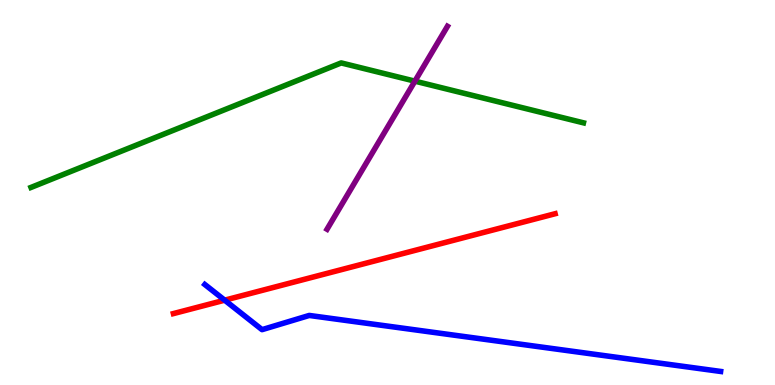[{'lines': ['blue', 'red'], 'intersections': [{'x': 2.9, 'y': 2.2}]}, {'lines': ['green', 'red'], 'intersections': []}, {'lines': ['purple', 'red'], 'intersections': []}, {'lines': ['blue', 'green'], 'intersections': []}, {'lines': ['blue', 'purple'], 'intersections': []}, {'lines': ['green', 'purple'], 'intersections': [{'x': 5.35, 'y': 7.89}]}]